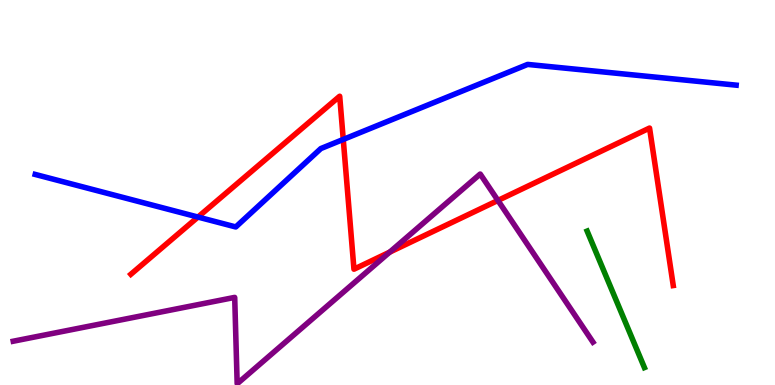[{'lines': ['blue', 'red'], 'intersections': [{'x': 2.55, 'y': 4.36}, {'x': 4.43, 'y': 6.38}]}, {'lines': ['green', 'red'], 'intersections': []}, {'lines': ['purple', 'red'], 'intersections': [{'x': 5.03, 'y': 3.45}, {'x': 6.43, 'y': 4.79}]}, {'lines': ['blue', 'green'], 'intersections': []}, {'lines': ['blue', 'purple'], 'intersections': []}, {'lines': ['green', 'purple'], 'intersections': []}]